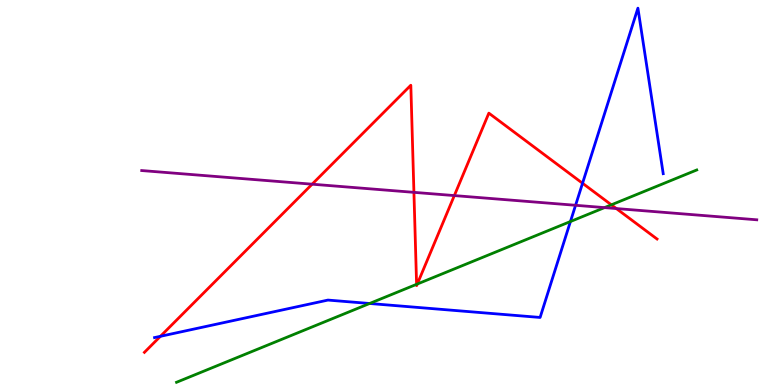[{'lines': ['blue', 'red'], 'intersections': [{'x': 2.07, 'y': 1.26}, {'x': 7.52, 'y': 5.24}]}, {'lines': ['green', 'red'], 'intersections': [{'x': 5.38, 'y': 2.62}, {'x': 5.38, 'y': 2.62}, {'x': 7.89, 'y': 4.68}]}, {'lines': ['purple', 'red'], 'intersections': [{'x': 4.03, 'y': 5.22}, {'x': 5.34, 'y': 5.0}, {'x': 5.86, 'y': 4.92}, {'x': 7.95, 'y': 4.58}]}, {'lines': ['blue', 'green'], 'intersections': [{'x': 4.77, 'y': 2.12}, {'x': 7.36, 'y': 4.25}]}, {'lines': ['blue', 'purple'], 'intersections': [{'x': 7.43, 'y': 4.67}]}, {'lines': ['green', 'purple'], 'intersections': [{'x': 7.8, 'y': 4.61}]}]